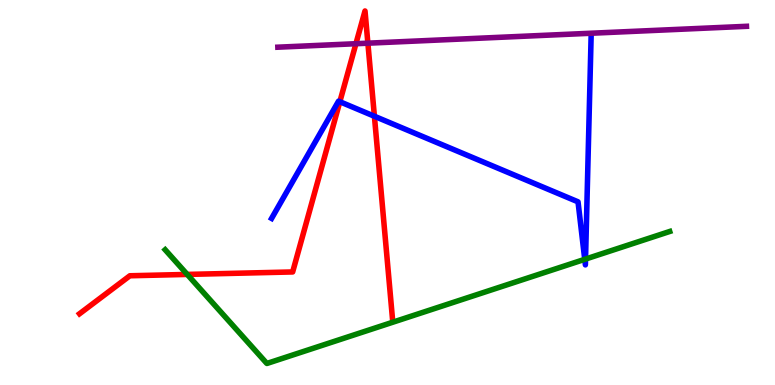[{'lines': ['blue', 'red'], 'intersections': [{'x': 4.39, 'y': 7.36}, {'x': 4.83, 'y': 6.98}]}, {'lines': ['green', 'red'], 'intersections': [{'x': 2.42, 'y': 2.87}]}, {'lines': ['purple', 'red'], 'intersections': [{'x': 4.59, 'y': 8.86}, {'x': 4.75, 'y': 8.88}]}, {'lines': ['blue', 'green'], 'intersections': [{'x': 7.54, 'y': 3.26}, {'x': 7.56, 'y': 3.27}]}, {'lines': ['blue', 'purple'], 'intersections': []}, {'lines': ['green', 'purple'], 'intersections': []}]